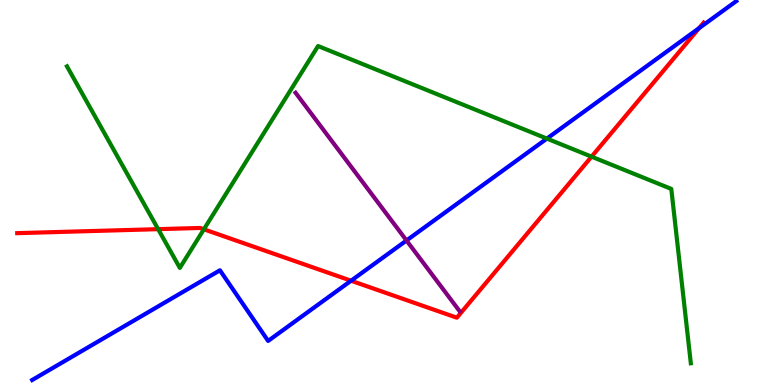[{'lines': ['blue', 'red'], 'intersections': [{'x': 4.53, 'y': 2.71}, {'x': 9.02, 'y': 9.27}]}, {'lines': ['green', 'red'], 'intersections': [{'x': 2.04, 'y': 4.05}, {'x': 2.63, 'y': 4.04}, {'x': 7.63, 'y': 5.93}]}, {'lines': ['purple', 'red'], 'intersections': []}, {'lines': ['blue', 'green'], 'intersections': [{'x': 7.06, 'y': 6.4}]}, {'lines': ['blue', 'purple'], 'intersections': [{'x': 5.25, 'y': 3.75}]}, {'lines': ['green', 'purple'], 'intersections': []}]